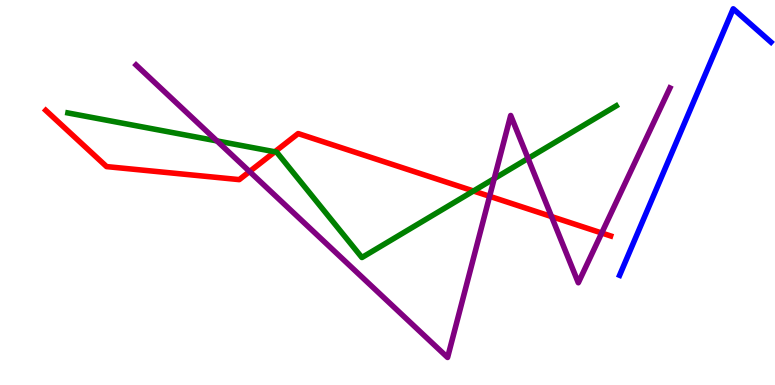[{'lines': ['blue', 'red'], 'intersections': []}, {'lines': ['green', 'red'], 'intersections': [{'x': 3.55, 'y': 6.06}, {'x': 6.11, 'y': 5.04}]}, {'lines': ['purple', 'red'], 'intersections': [{'x': 3.22, 'y': 5.54}, {'x': 6.32, 'y': 4.9}, {'x': 7.12, 'y': 4.37}, {'x': 7.76, 'y': 3.95}]}, {'lines': ['blue', 'green'], 'intersections': []}, {'lines': ['blue', 'purple'], 'intersections': []}, {'lines': ['green', 'purple'], 'intersections': [{'x': 2.8, 'y': 6.34}, {'x': 6.38, 'y': 5.36}, {'x': 6.81, 'y': 5.88}]}]